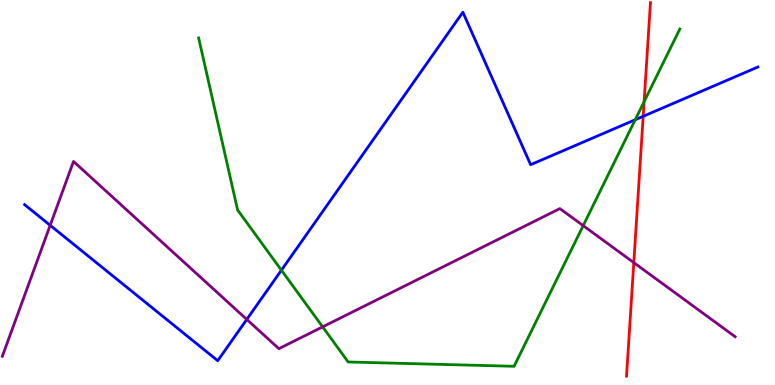[{'lines': ['blue', 'red'], 'intersections': [{'x': 8.3, 'y': 6.98}]}, {'lines': ['green', 'red'], 'intersections': [{'x': 8.31, 'y': 7.36}]}, {'lines': ['purple', 'red'], 'intersections': [{'x': 8.18, 'y': 3.18}]}, {'lines': ['blue', 'green'], 'intersections': [{'x': 3.63, 'y': 2.98}, {'x': 8.2, 'y': 6.89}]}, {'lines': ['blue', 'purple'], 'intersections': [{'x': 0.647, 'y': 4.15}, {'x': 3.18, 'y': 1.7}]}, {'lines': ['green', 'purple'], 'intersections': [{'x': 4.16, 'y': 1.51}, {'x': 7.53, 'y': 4.14}]}]